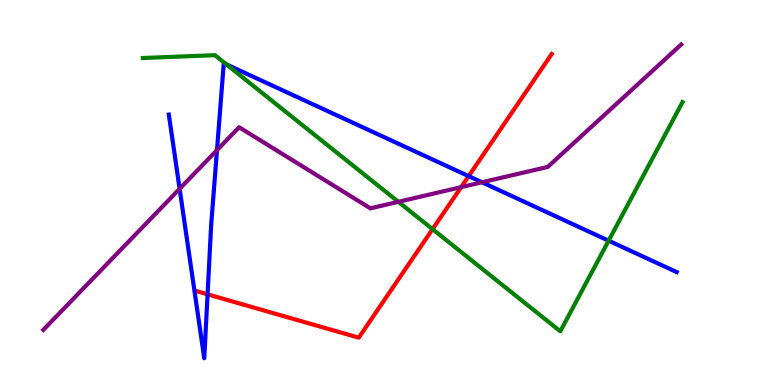[{'lines': ['blue', 'red'], 'intersections': [{'x': 2.68, 'y': 2.36}, {'x': 6.05, 'y': 5.43}]}, {'lines': ['green', 'red'], 'intersections': [{'x': 5.58, 'y': 4.05}]}, {'lines': ['purple', 'red'], 'intersections': [{'x': 5.95, 'y': 5.14}]}, {'lines': ['blue', 'green'], 'intersections': [{'x': 2.92, 'y': 8.33}, {'x': 7.85, 'y': 3.75}]}, {'lines': ['blue', 'purple'], 'intersections': [{'x': 2.32, 'y': 5.1}, {'x': 2.8, 'y': 6.1}, {'x': 6.22, 'y': 5.27}]}, {'lines': ['green', 'purple'], 'intersections': [{'x': 5.14, 'y': 4.76}]}]